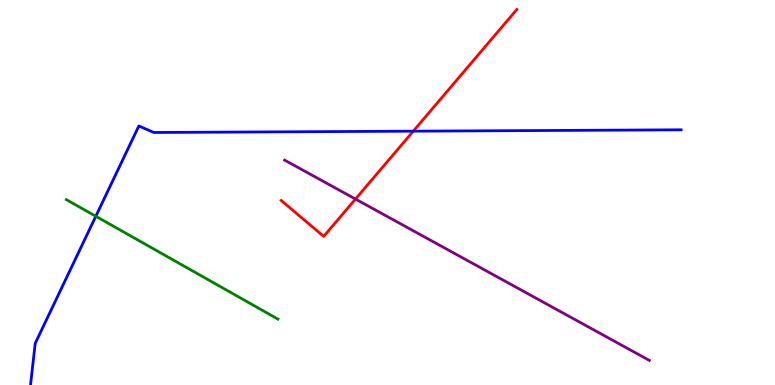[{'lines': ['blue', 'red'], 'intersections': [{'x': 5.33, 'y': 6.59}]}, {'lines': ['green', 'red'], 'intersections': []}, {'lines': ['purple', 'red'], 'intersections': [{'x': 4.59, 'y': 4.83}]}, {'lines': ['blue', 'green'], 'intersections': [{'x': 1.24, 'y': 4.38}]}, {'lines': ['blue', 'purple'], 'intersections': []}, {'lines': ['green', 'purple'], 'intersections': []}]